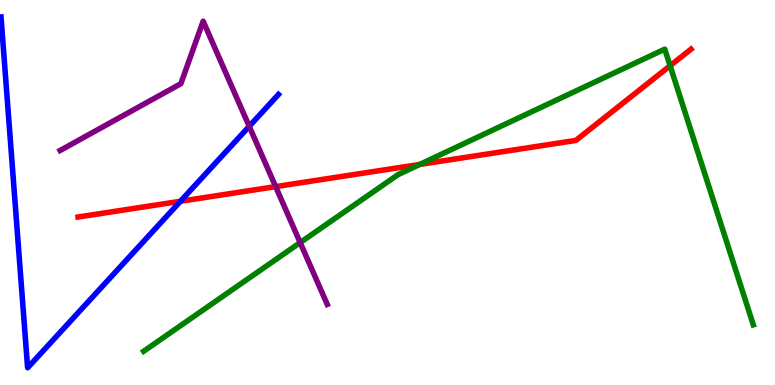[{'lines': ['blue', 'red'], 'intersections': [{'x': 2.33, 'y': 4.77}]}, {'lines': ['green', 'red'], 'intersections': [{'x': 5.42, 'y': 5.73}, {'x': 8.65, 'y': 8.29}]}, {'lines': ['purple', 'red'], 'intersections': [{'x': 3.56, 'y': 5.15}]}, {'lines': ['blue', 'green'], 'intersections': []}, {'lines': ['blue', 'purple'], 'intersections': [{'x': 3.22, 'y': 6.72}]}, {'lines': ['green', 'purple'], 'intersections': [{'x': 3.87, 'y': 3.7}]}]